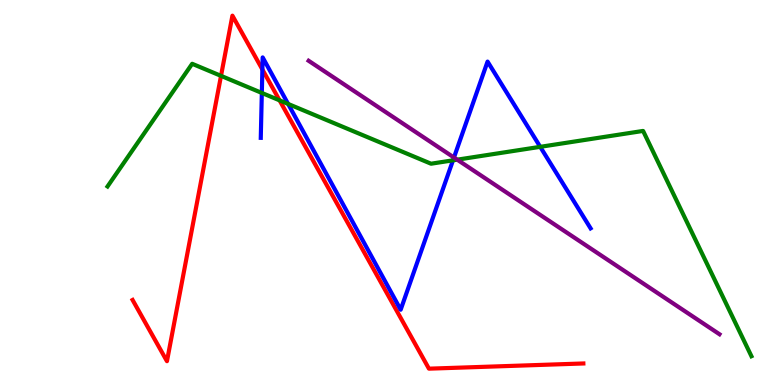[{'lines': ['blue', 'red'], 'intersections': [{'x': 3.39, 'y': 8.2}]}, {'lines': ['green', 'red'], 'intersections': [{'x': 2.85, 'y': 8.03}, {'x': 3.61, 'y': 7.39}]}, {'lines': ['purple', 'red'], 'intersections': []}, {'lines': ['blue', 'green'], 'intersections': [{'x': 3.38, 'y': 7.59}, {'x': 3.72, 'y': 7.3}, {'x': 5.85, 'y': 5.84}, {'x': 6.97, 'y': 6.19}]}, {'lines': ['blue', 'purple'], 'intersections': [{'x': 5.86, 'y': 5.91}]}, {'lines': ['green', 'purple'], 'intersections': [{'x': 5.9, 'y': 5.85}]}]